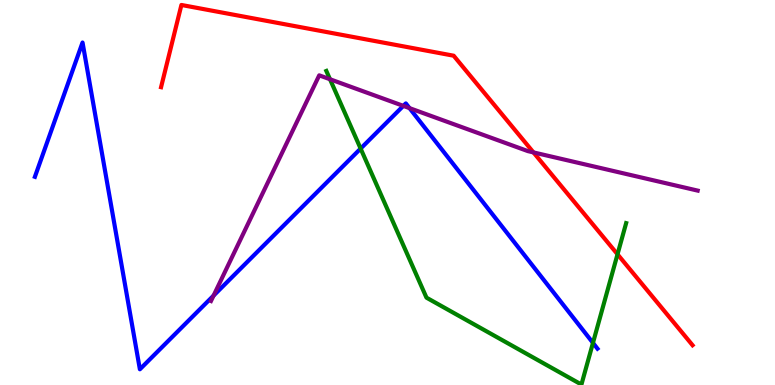[{'lines': ['blue', 'red'], 'intersections': []}, {'lines': ['green', 'red'], 'intersections': [{'x': 7.97, 'y': 3.4}]}, {'lines': ['purple', 'red'], 'intersections': [{'x': 6.88, 'y': 6.04}]}, {'lines': ['blue', 'green'], 'intersections': [{'x': 4.65, 'y': 6.14}, {'x': 7.65, 'y': 1.09}]}, {'lines': ['blue', 'purple'], 'intersections': [{'x': 2.76, 'y': 2.32}, {'x': 5.2, 'y': 7.25}, {'x': 5.28, 'y': 7.19}]}, {'lines': ['green', 'purple'], 'intersections': [{'x': 4.26, 'y': 7.94}]}]